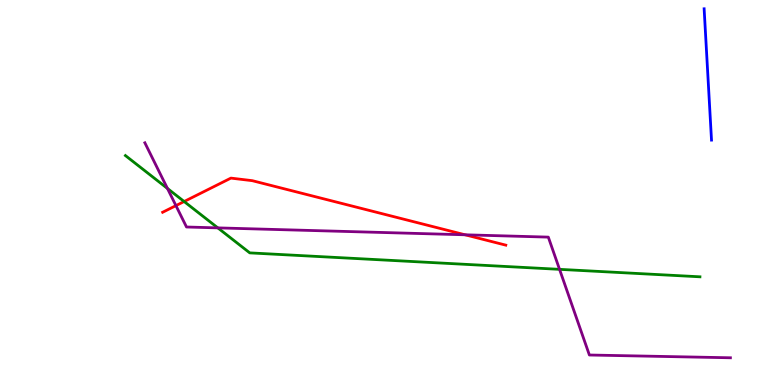[{'lines': ['blue', 'red'], 'intersections': []}, {'lines': ['green', 'red'], 'intersections': [{'x': 2.38, 'y': 4.77}]}, {'lines': ['purple', 'red'], 'intersections': [{'x': 2.27, 'y': 4.66}, {'x': 6.0, 'y': 3.9}]}, {'lines': ['blue', 'green'], 'intersections': []}, {'lines': ['blue', 'purple'], 'intersections': []}, {'lines': ['green', 'purple'], 'intersections': [{'x': 2.16, 'y': 5.11}, {'x': 2.81, 'y': 4.08}, {'x': 7.22, 'y': 3.0}]}]